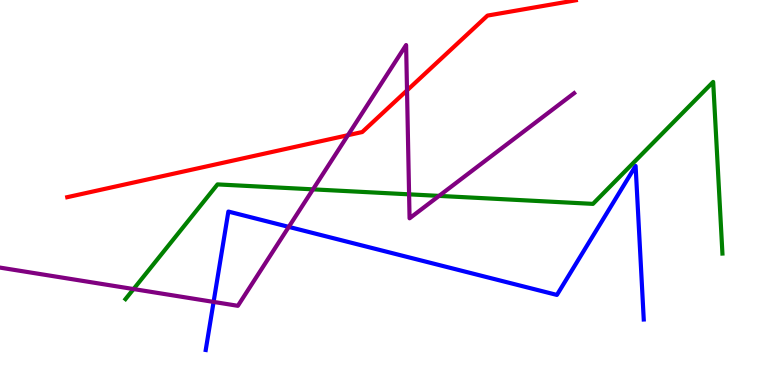[{'lines': ['blue', 'red'], 'intersections': []}, {'lines': ['green', 'red'], 'intersections': []}, {'lines': ['purple', 'red'], 'intersections': [{'x': 4.49, 'y': 6.49}, {'x': 5.25, 'y': 7.65}]}, {'lines': ['blue', 'green'], 'intersections': []}, {'lines': ['blue', 'purple'], 'intersections': [{'x': 2.76, 'y': 2.16}, {'x': 3.73, 'y': 4.11}]}, {'lines': ['green', 'purple'], 'intersections': [{'x': 1.72, 'y': 2.49}, {'x': 4.04, 'y': 5.08}, {'x': 5.28, 'y': 4.95}, {'x': 5.67, 'y': 4.91}]}]